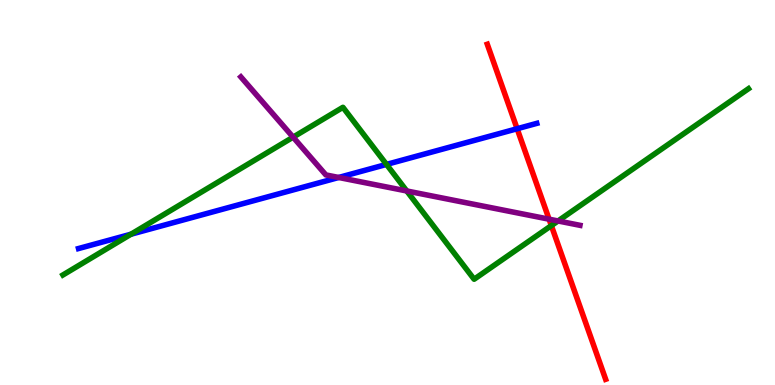[{'lines': ['blue', 'red'], 'intersections': [{'x': 6.67, 'y': 6.66}]}, {'lines': ['green', 'red'], 'intersections': [{'x': 7.11, 'y': 4.14}]}, {'lines': ['purple', 'red'], 'intersections': [{'x': 7.08, 'y': 4.31}]}, {'lines': ['blue', 'green'], 'intersections': [{'x': 1.69, 'y': 3.92}, {'x': 4.99, 'y': 5.73}]}, {'lines': ['blue', 'purple'], 'intersections': [{'x': 4.37, 'y': 5.39}]}, {'lines': ['green', 'purple'], 'intersections': [{'x': 3.78, 'y': 6.44}, {'x': 5.25, 'y': 5.04}, {'x': 7.2, 'y': 4.26}]}]